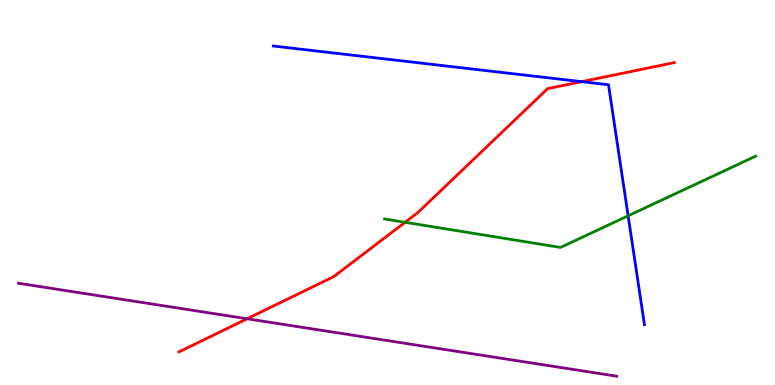[{'lines': ['blue', 'red'], 'intersections': [{'x': 7.5, 'y': 7.88}]}, {'lines': ['green', 'red'], 'intersections': [{'x': 5.23, 'y': 4.23}]}, {'lines': ['purple', 'red'], 'intersections': [{'x': 3.19, 'y': 1.72}]}, {'lines': ['blue', 'green'], 'intersections': [{'x': 8.1, 'y': 4.39}]}, {'lines': ['blue', 'purple'], 'intersections': []}, {'lines': ['green', 'purple'], 'intersections': []}]